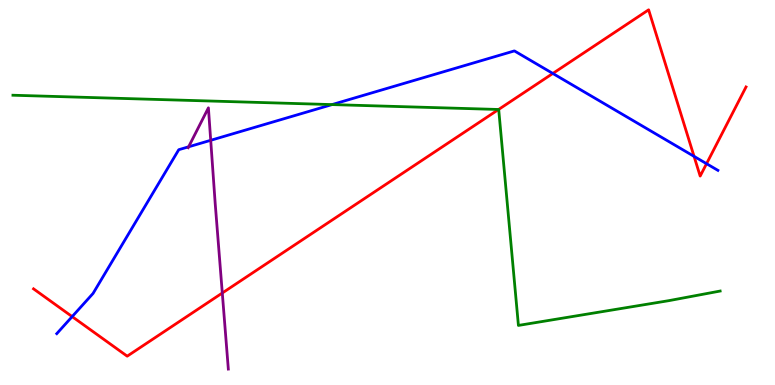[{'lines': ['blue', 'red'], 'intersections': [{'x': 0.931, 'y': 1.78}, {'x': 7.13, 'y': 8.09}, {'x': 8.96, 'y': 5.94}, {'x': 9.12, 'y': 5.75}]}, {'lines': ['green', 'red'], 'intersections': [{'x': 6.43, 'y': 7.16}]}, {'lines': ['purple', 'red'], 'intersections': [{'x': 2.87, 'y': 2.39}]}, {'lines': ['blue', 'green'], 'intersections': [{'x': 4.28, 'y': 7.28}]}, {'lines': ['blue', 'purple'], 'intersections': [{'x': 2.43, 'y': 6.19}, {'x': 2.72, 'y': 6.36}]}, {'lines': ['green', 'purple'], 'intersections': []}]